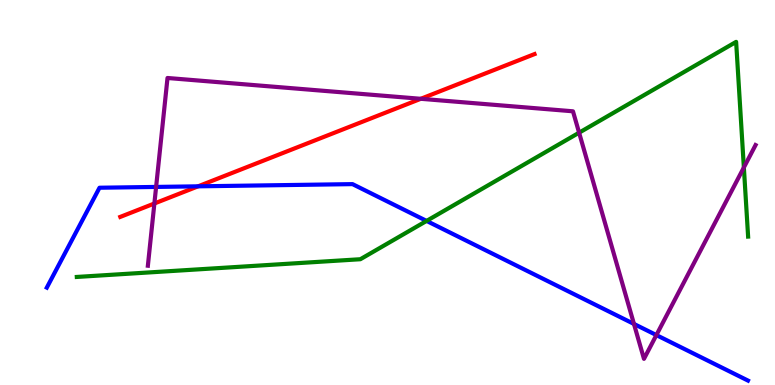[{'lines': ['blue', 'red'], 'intersections': [{'x': 2.56, 'y': 5.16}]}, {'lines': ['green', 'red'], 'intersections': []}, {'lines': ['purple', 'red'], 'intersections': [{'x': 1.99, 'y': 4.71}, {'x': 5.43, 'y': 7.43}]}, {'lines': ['blue', 'green'], 'intersections': [{'x': 5.5, 'y': 4.26}]}, {'lines': ['blue', 'purple'], 'intersections': [{'x': 2.01, 'y': 5.14}, {'x': 8.18, 'y': 1.59}, {'x': 8.47, 'y': 1.3}]}, {'lines': ['green', 'purple'], 'intersections': [{'x': 7.47, 'y': 6.55}, {'x': 9.6, 'y': 5.65}]}]